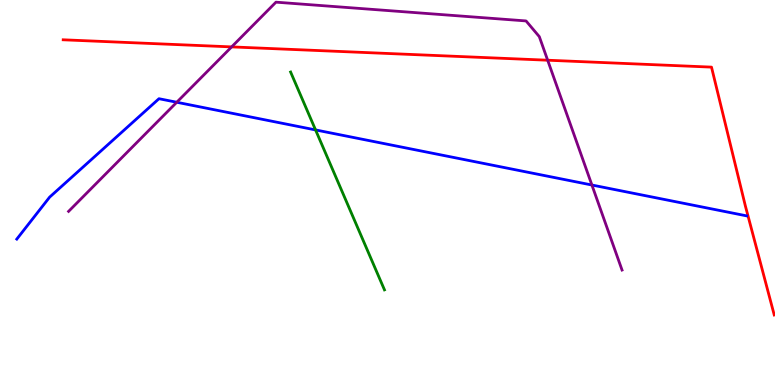[{'lines': ['blue', 'red'], 'intersections': []}, {'lines': ['green', 'red'], 'intersections': []}, {'lines': ['purple', 'red'], 'intersections': [{'x': 2.99, 'y': 8.78}, {'x': 7.07, 'y': 8.44}]}, {'lines': ['blue', 'green'], 'intersections': [{'x': 4.07, 'y': 6.63}]}, {'lines': ['blue', 'purple'], 'intersections': [{'x': 2.28, 'y': 7.34}, {'x': 7.64, 'y': 5.19}]}, {'lines': ['green', 'purple'], 'intersections': []}]